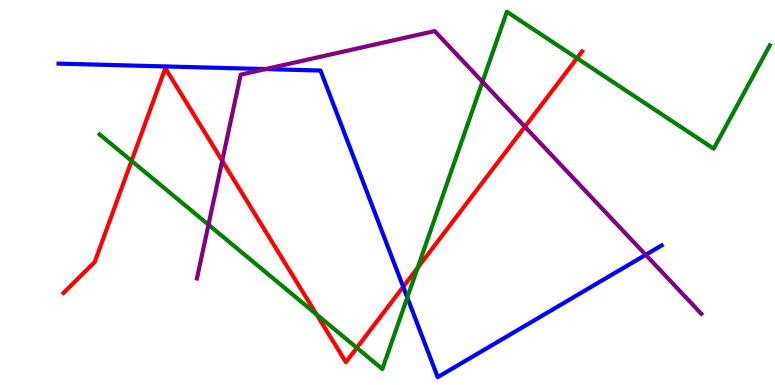[{'lines': ['blue', 'red'], 'intersections': [{'x': 5.2, 'y': 2.55}]}, {'lines': ['green', 'red'], 'intersections': [{'x': 1.7, 'y': 5.82}, {'x': 4.08, 'y': 1.83}, {'x': 4.6, 'y': 0.966}, {'x': 5.39, 'y': 3.04}, {'x': 7.45, 'y': 8.49}]}, {'lines': ['purple', 'red'], 'intersections': [{'x': 2.87, 'y': 5.82}, {'x': 6.77, 'y': 6.71}]}, {'lines': ['blue', 'green'], 'intersections': [{'x': 5.26, 'y': 2.27}]}, {'lines': ['blue', 'purple'], 'intersections': [{'x': 3.43, 'y': 8.21}, {'x': 8.33, 'y': 3.38}]}, {'lines': ['green', 'purple'], 'intersections': [{'x': 2.69, 'y': 4.16}, {'x': 6.23, 'y': 7.88}]}]